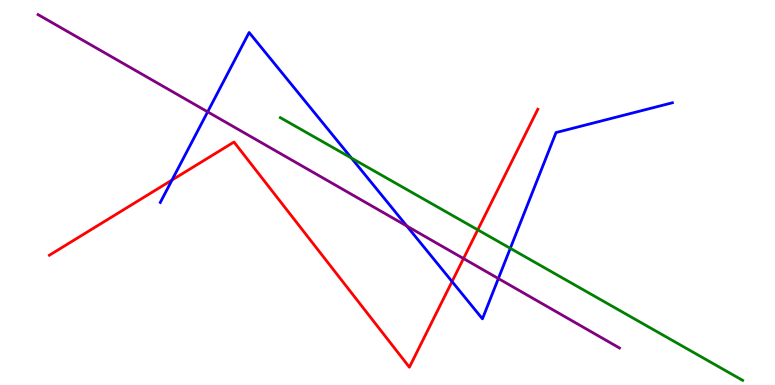[{'lines': ['blue', 'red'], 'intersections': [{'x': 2.22, 'y': 5.32}, {'x': 5.83, 'y': 2.69}]}, {'lines': ['green', 'red'], 'intersections': [{'x': 6.16, 'y': 4.03}]}, {'lines': ['purple', 'red'], 'intersections': [{'x': 5.98, 'y': 3.28}]}, {'lines': ['blue', 'green'], 'intersections': [{'x': 4.53, 'y': 5.89}, {'x': 6.58, 'y': 3.55}]}, {'lines': ['blue', 'purple'], 'intersections': [{'x': 2.68, 'y': 7.09}, {'x': 5.25, 'y': 4.13}, {'x': 6.43, 'y': 2.77}]}, {'lines': ['green', 'purple'], 'intersections': []}]